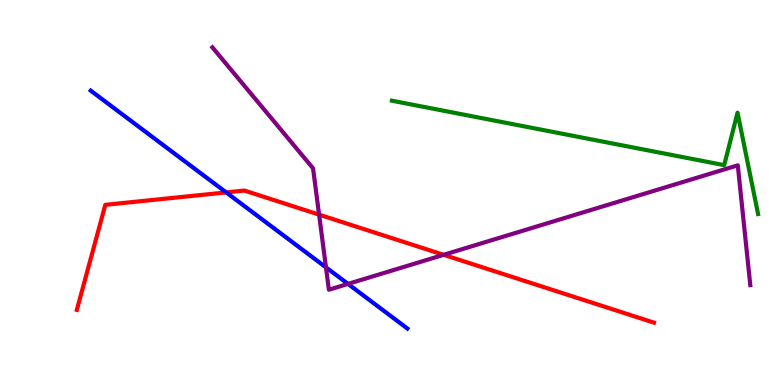[{'lines': ['blue', 'red'], 'intersections': [{'x': 2.92, 'y': 5.0}]}, {'lines': ['green', 'red'], 'intersections': []}, {'lines': ['purple', 'red'], 'intersections': [{'x': 4.12, 'y': 4.42}, {'x': 5.72, 'y': 3.38}]}, {'lines': ['blue', 'green'], 'intersections': []}, {'lines': ['blue', 'purple'], 'intersections': [{'x': 4.21, 'y': 3.06}, {'x': 4.49, 'y': 2.63}]}, {'lines': ['green', 'purple'], 'intersections': []}]